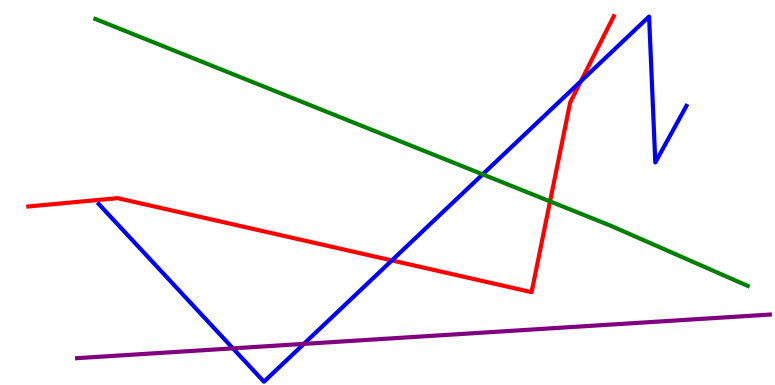[{'lines': ['blue', 'red'], 'intersections': [{'x': 5.06, 'y': 3.24}, {'x': 7.5, 'y': 7.89}]}, {'lines': ['green', 'red'], 'intersections': [{'x': 7.1, 'y': 4.77}]}, {'lines': ['purple', 'red'], 'intersections': []}, {'lines': ['blue', 'green'], 'intersections': [{'x': 6.23, 'y': 5.47}]}, {'lines': ['blue', 'purple'], 'intersections': [{'x': 3.01, 'y': 0.952}, {'x': 3.92, 'y': 1.07}]}, {'lines': ['green', 'purple'], 'intersections': []}]